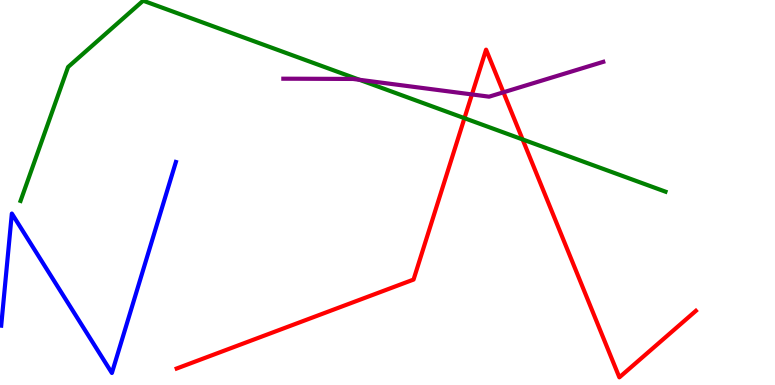[{'lines': ['blue', 'red'], 'intersections': []}, {'lines': ['green', 'red'], 'intersections': [{'x': 5.99, 'y': 6.93}, {'x': 6.74, 'y': 6.38}]}, {'lines': ['purple', 'red'], 'intersections': [{'x': 6.09, 'y': 7.55}, {'x': 6.5, 'y': 7.6}]}, {'lines': ['blue', 'green'], 'intersections': []}, {'lines': ['blue', 'purple'], 'intersections': []}, {'lines': ['green', 'purple'], 'intersections': [{'x': 4.64, 'y': 7.93}]}]